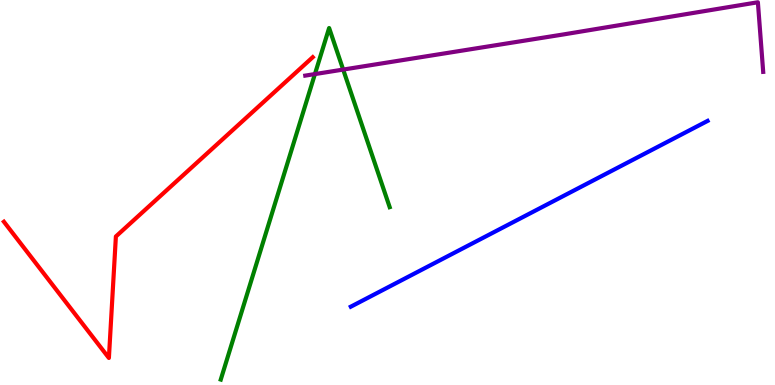[{'lines': ['blue', 'red'], 'intersections': []}, {'lines': ['green', 'red'], 'intersections': []}, {'lines': ['purple', 'red'], 'intersections': []}, {'lines': ['blue', 'green'], 'intersections': []}, {'lines': ['blue', 'purple'], 'intersections': []}, {'lines': ['green', 'purple'], 'intersections': [{'x': 4.06, 'y': 8.08}, {'x': 4.43, 'y': 8.19}]}]